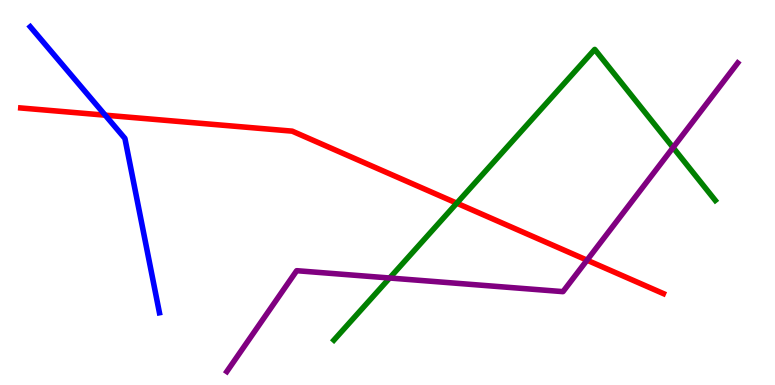[{'lines': ['blue', 'red'], 'intersections': [{'x': 1.36, 'y': 7.01}]}, {'lines': ['green', 'red'], 'intersections': [{'x': 5.89, 'y': 4.72}]}, {'lines': ['purple', 'red'], 'intersections': [{'x': 7.57, 'y': 3.24}]}, {'lines': ['blue', 'green'], 'intersections': []}, {'lines': ['blue', 'purple'], 'intersections': []}, {'lines': ['green', 'purple'], 'intersections': [{'x': 5.03, 'y': 2.78}, {'x': 8.68, 'y': 6.17}]}]